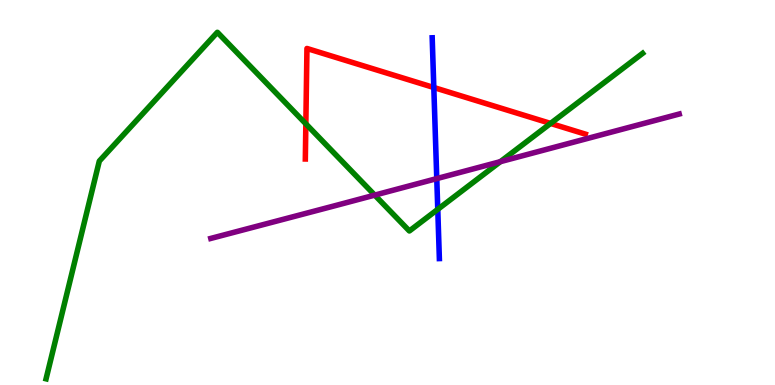[{'lines': ['blue', 'red'], 'intersections': [{'x': 5.6, 'y': 7.73}]}, {'lines': ['green', 'red'], 'intersections': [{'x': 3.95, 'y': 6.78}, {'x': 7.1, 'y': 6.79}]}, {'lines': ['purple', 'red'], 'intersections': []}, {'lines': ['blue', 'green'], 'intersections': [{'x': 5.65, 'y': 4.56}]}, {'lines': ['blue', 'purple'], 'intersections': [{'x': 5.64, 'y': 5.36}]}, {'lines': ['green', 'purple'], 'intersections': [{'x': 4.84, 'y': 4.93}, {'x': 6.46, 'y': 5.8}]}]